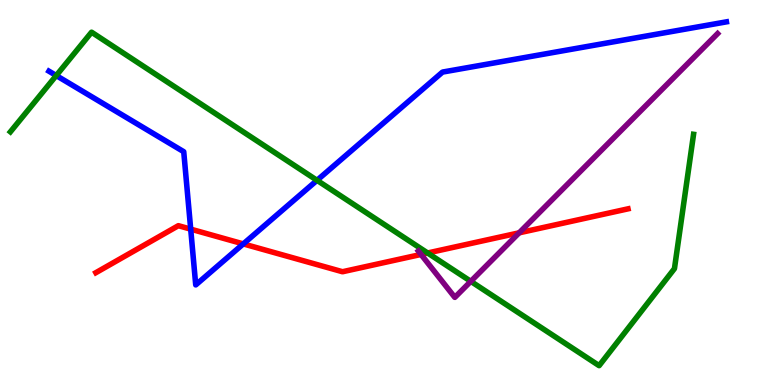[{'lines': ['blue', 'red'], 'intersections': [{'x': 2.46, 'y': 4.05}, {'x': 3.14, 'y': 3.66}]}, {'lines': ['green', 'red'], 'intersections': [{'x': 5.52, 'y': 3.43}]}, {'lines': ['purple', 'red'], 'intersections': [{'x': 5.43, 'y': 3.39}, {'x': 6.7, 'y': 3.95}]}, {'lines': ['blue', 'green'], 'intersections': [{'x': 0.726, 'y': 8.04}, {'x': 4.09, 'y': 5.32}]}, {'lines': ['blue', 'purple'], 'intersections': []}, {'lines': ['green', 'purple'], 'intersections': [{'x': 6.07, 'y': 2.69}]}]